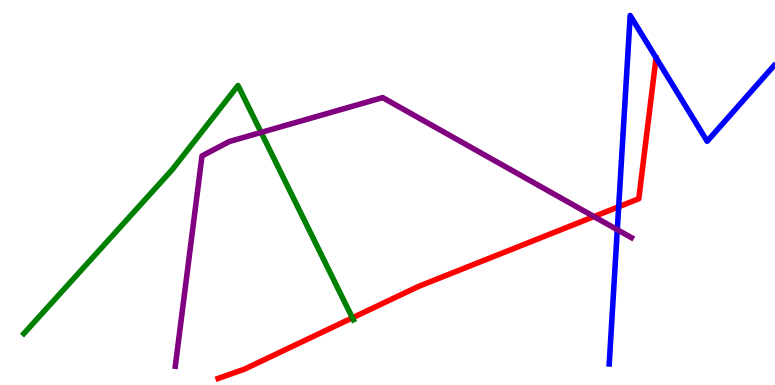[{'lines': ['blue', 'red'], 'intersections': [{'x': 7.98, 'y': 4.63}]}, {'lines': ['green', 'red'], 'intersections': [{'x': 4.55, 'y': 1.74}]}, {'lines': ['purple', 'red'], 'intersections': [{'x': 7.66, 'y': 4.37}]}, {'lines': ['blue', 'green'], 'intersections': []}, {'lines': ['blue', 'purple'], 'intersections': [{'x': 7.97, 'y': 4.03}]}, {'lines': ['green', 'purple'], 'intersections': [{'x': 3.37, 'y': 6.56}]}]